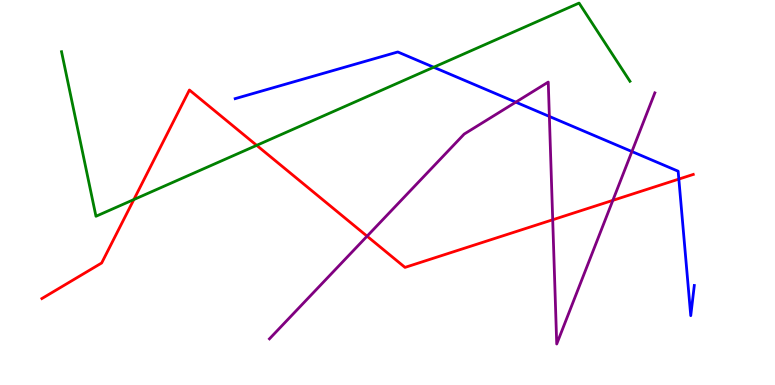[{'lines': ['blue', 'red'], 'intersections': [{'x': 8.76, 'y': 5.35}]}, {'lines': ['green', 'red'], 'intersections': [{'x': 1.73, 'y': 4.82}, {'x': 3.31, 'y': 6.22}]}, {'lines': ['purple', 'red'], 'intersections': [{'x': 4.74, 'y': 3.87}, {'x': 7.13, 'y': 4.29}, {'x': 7.91, 'y': 4.8}]}, {'lines': ['blue', 'green'], 'intersections': [{'x': 5.6, 'y': 8.25}]}, {'lines': ['blue', 'purple'], 'intersections': [{'x': 6.66, 'y': 7.35}, {'x': 7.09, 'y': 6.98}, {'x': 8.15, 'y': 6.06}]}, {'lines': ['green', 'purple'], 'intersections': []}]